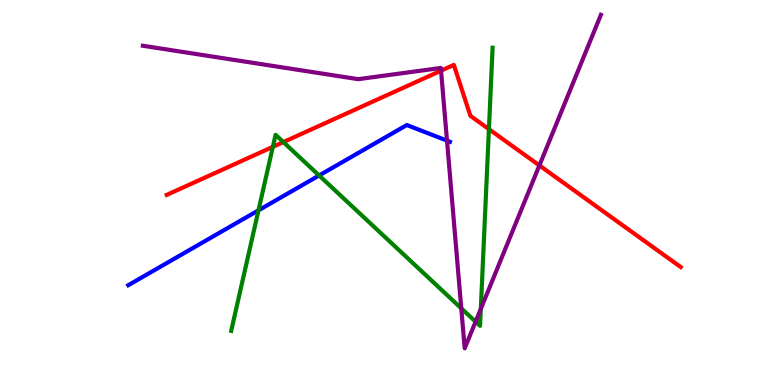[{'lines': ['blue', 'red'], 'intersections': []}, {'lines': ['green', 'red'], 'intersections': [{'x': 3.52, 'y': 6.19}, {'x': 3.66, 'y': 6.31}, {'x': 6.31, 'y': 6.65}]}, {'lines': ['purple', 'red'], 'intersections': [{'x': 5.69, 'y': 8.16}, {'x': 6.96, 'y': 5.7}]}, {'lines': ['blue', 'green'], 'intersections': [{'x': 3.34, 'y': 4.54}, {'x': 4.12, 'y': 5.44}]}, {'lines': ['blue', 'purple'], 'intersections': [{'x': 5.77, 'y': 6.35}]}, {'lines': ['green', 'purple'], 'intersections': [{'x': 5.95, 'y': 1.99}, {'x': 6.14, 'y': 1.64}, {'x': 6.2, 'y': 1.98}]}]